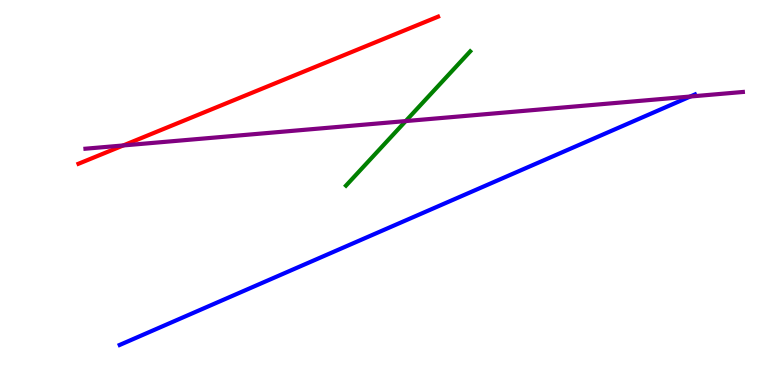[{'lines': ['blue', 'red'], 'intersections': []}, {'lines': ['green', 'red'], 'intersections': []}, {'lines': ['purple', 'red'], 'intersections': [{'x': 1.59, 'y': 6.22}]}, {'lines': ['blue', 'green'], 'intersections': []}, {'lines': ['blue', 'purple'], 'intersections': [{'x': 8.91, 'y': 7.49}]}, {'lines': ['green', 'purple'], 'intersections': [{'x': 5.24, 'y': 6.86}]}]